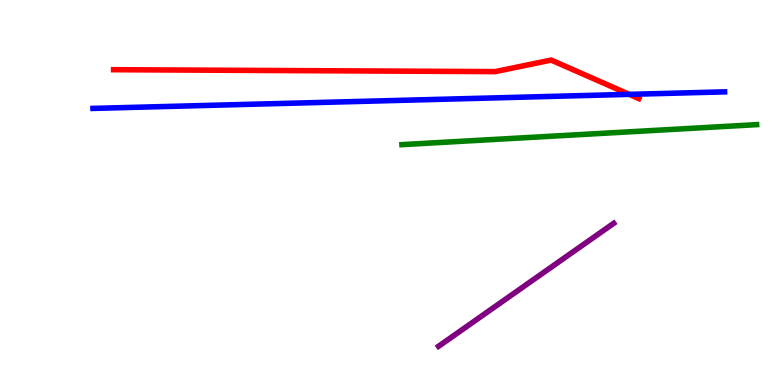[{'lines': ['blue', 'red'], 'intersections': [{'x': 8.12, 'y': 7.55}]}, {'lines': ['green', 'red'], 'intersections': []}, {'lines': ['purple', 'red'], 'intersections': []}, {'lines': ['blue', 'green'], 'intersections': []}, {'lines': ['blue', 'purple'], 'intersections': []}, {'lines': ['green', 'purple'], 'intersections': []}]